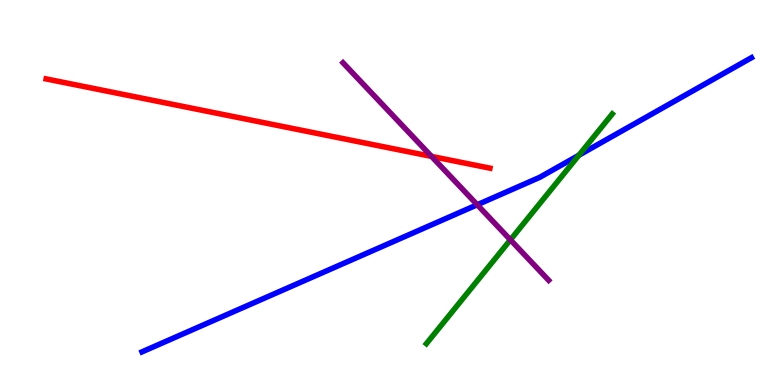[{'lines': ['blue', 'red'], 'intersections': []}, {'lines': ['green', 'red'], 'intersections': []}, {'lines': ['purple', 'red'], 'intersections': [{'x': 5.57, 'y': 5.94}]}, {'lines': ['blue', 'green'], 'intersections': [{'x': 7.47, 'y': 5.97}]}, {'lines': ['blue', 'purple'], 'intersections': [{'x': 6.16, 'y': 4.68}]}, {'lines': ['green', 'purple'], 'intersections': [{'x': 6.59, 'y': 3.77}]}]